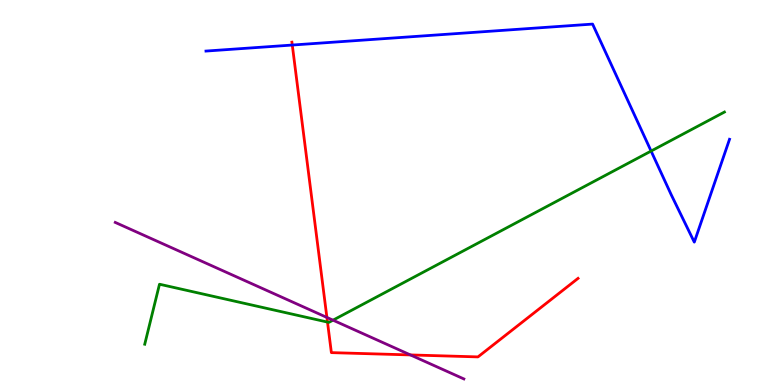[{'lines': ['blue', 'red'], 'intersections': [{'x': 3.77, 'y': 8.83}]}, {'lines': ['green', 'red'], 'intersections': [{'x': 4.23, 'y': 1.63}]}, {'lines': ['purple', 'red'], 'intersections': [{'x': 4.22, 'y': 1.75}, {'x': 5.3, 'y': 0.781}]}, {'lines': ['blue', 'green'], 'intersections': [{'x': 8.4, 'y': 6.08}]}, {'lines': ['blue', 'purple'], 'intersections': []}, {'lines': ['green', 'purple'], 'intersections': [{'x': 4.3, 'y': 1.68}]}]